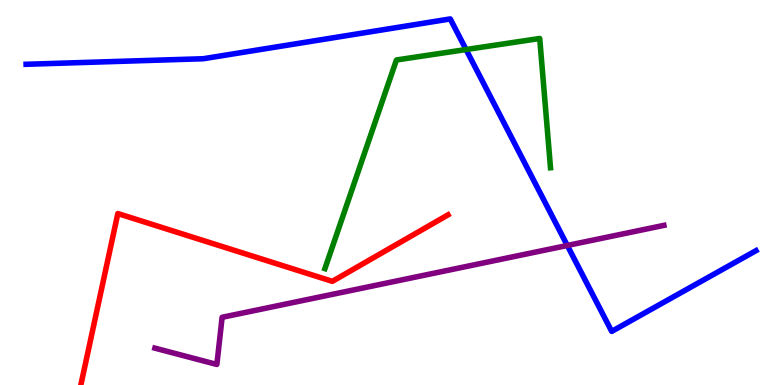[{'lines': ['blue', 'red'], 'intersections': []}, {'lines': ['green', 'red'], 'intersections': []}, {'lines': ['purple', 'red'], 'intersections': []}, {'lines': ['blue', 'green'], 'intersections': [{'x': 6.01, 'y': 8.71}]}, {'lines': ['blue', 'purple'], 'intersections': [{'x': 7.32, 'y': 3.62}]}, {'lines': ['green', 'purple'], 'intersections': []}]